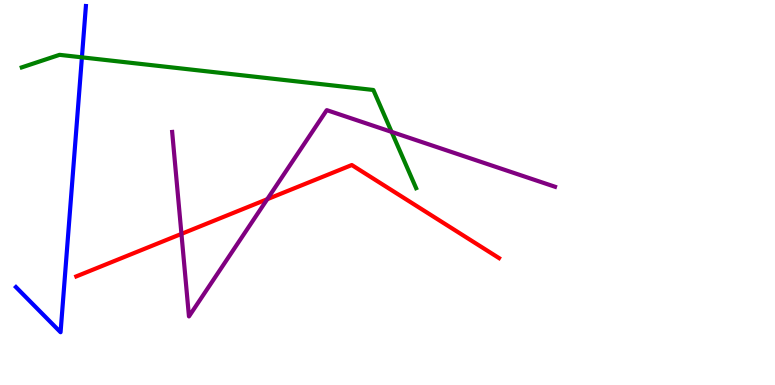[{'lines': ['blue', 'red'], 'intersections': []}, {'lines': ['green', 'red'], 'intersections': []}, {'lines': ['purple', 'red'], 'intersections': [{'x': 2.34, 'y': 3.92}, {'x': 3.45, 'y': 4.83}]}, {'lines': ['blue', 'green'], 'intersections': [{'x': 1.06, 'y': 8.51}]}, {'lines': ['blue', 'purple'], 'intersections': []}, {'lines': ['green', 'purple'], 'intersections': [{'x': 5.05, 'y': 6.57}]}]